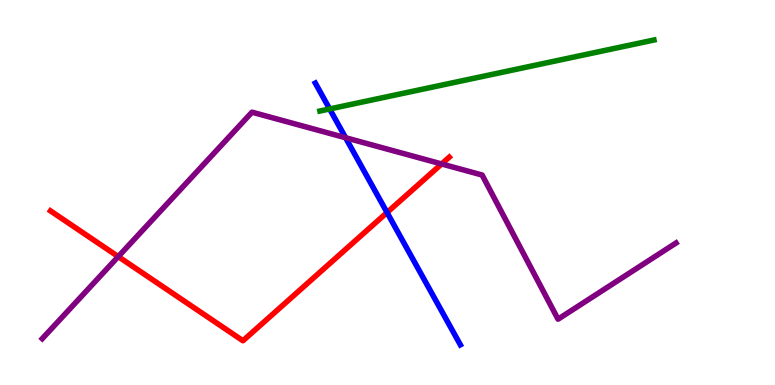[{'lines': ['blue', 'red'], 'intersections': [{'x': 4.99, 'y': 4.48}]}, {'lines': ['green', 'red'], 'intersections': []}, {'lines': ['purple', 'red'], 'intersections': [{'x': 1.53, 'y': 3.33}, {'x': 5.7, 'y': 5.74}]}, {'lines': ['blue', 'green'], 'intersections': [{'x': 4.25, 'y': 7.17}]}, {'lines': ['blue', 'purple'], 'intersections': [{'x': 4.46, 'y': 6.42}]}, {'lines': ['green', 'purple'], 'intersections': []}]